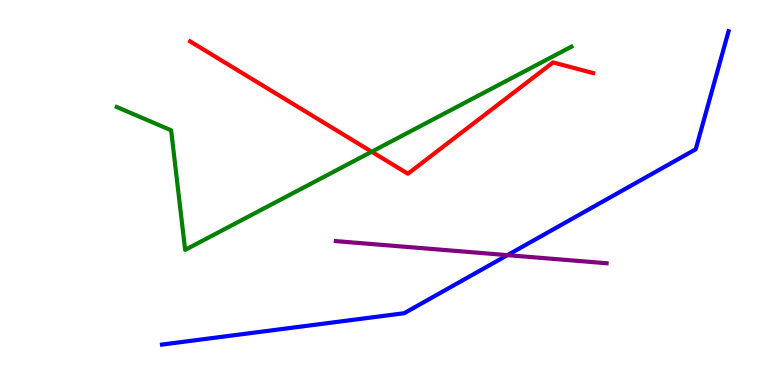[{'lines': ['blue', 'red'], 'intersections': []}, {'lines': ['green', 'red'], 'intersections': [{'x': 4.8, 'y': 6.06}]}, {'lines': ['purple', 'red'], 'intersections': []}, {'lines': ['blue', 'green'], 'intersections': []}, {'lines': ['blue', 'purple'], 'intersections': [{'x': 6.55, 'y': 3.37}]}, {'lines': ['green', 'purple'], 'intersections': []}]